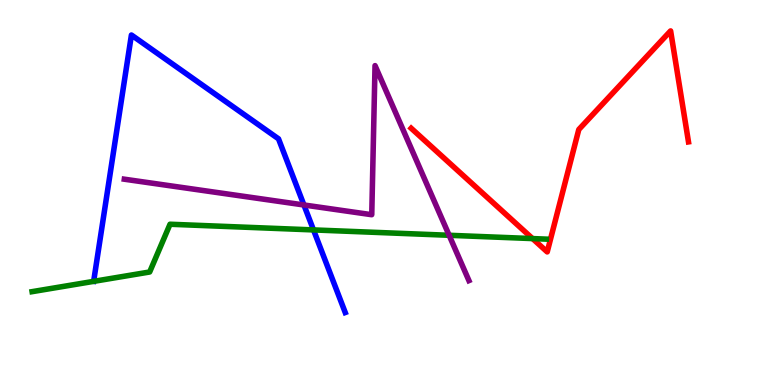[{'lines': ['blue', 'red'], 'intersections': []}, {'lines': ['green', 'red'], 'intersections': [{'x': 6.87, 'y': 3.8}]}, {'lines': ['purple', 'red'], 'intersections': []}, {'lines': ['blue', 'green'], 'intersections': [{'x': 4.05, 'y': 4.03}]}, {'lines': ['blue', 'purple'], 'intersections': [{'x': 3.92, 'y': 4.68}]}, {'lines': ['green', 'purple'], 'intersections': [{'x': 5.8, 'y': 3.89}]}]